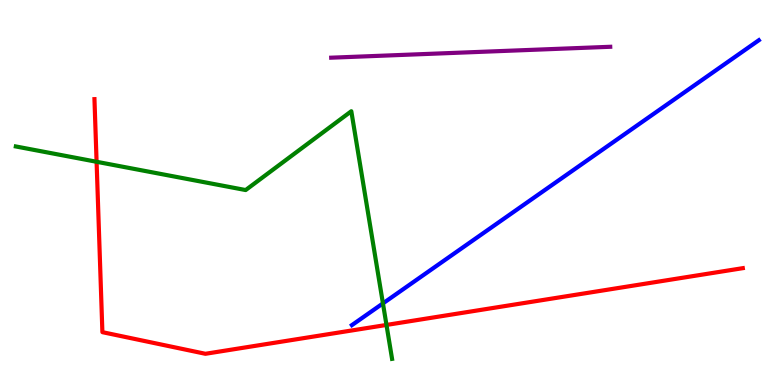[{'lines': ['blue', 'red'], 'intersections': []}, {'lines': ['green', 'red'], 'intersections': [{'x': 1.25, 'y': 5.8}, {'x': 4.99, 'y': 1.56}]}, {'lines': ['purple', 'red'], 'intersections': []}, {'lines': ['blue', 'green'], 'intersections': [{'x': 4.94, 'y': 2.12}]}, {'lines': ['blue', 'purple'], 'intersections': []}, {'lines': ['green', 'purple'], 'intersections': []}]